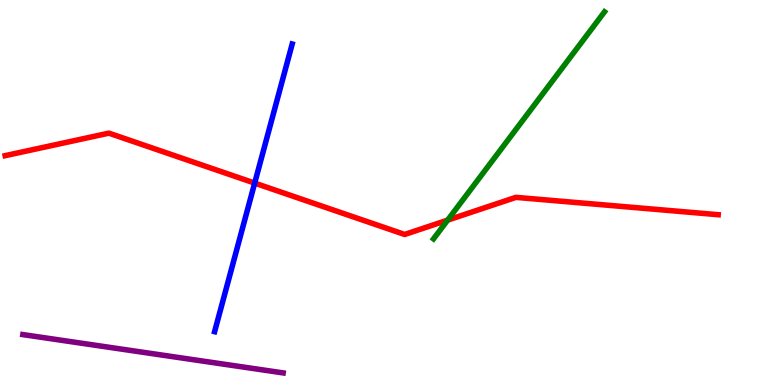[{'lines': ['blue', 'red'], 'intersections': [{'x': 3.29, 'y': 5.24}]}, {'lines': ['green', 'red'], 'intersections': [{'x': 5.78, 'y': 4.28}]}, {'lines': ['purple', 'red'], 'intersections': []}, {'lines': ['blue', 'green'], 'intersections': []}, {'lines': ['blue', 'purple'], 'intersections': []}, {'lines': ['green', 'purple'], 'intersections': []}]